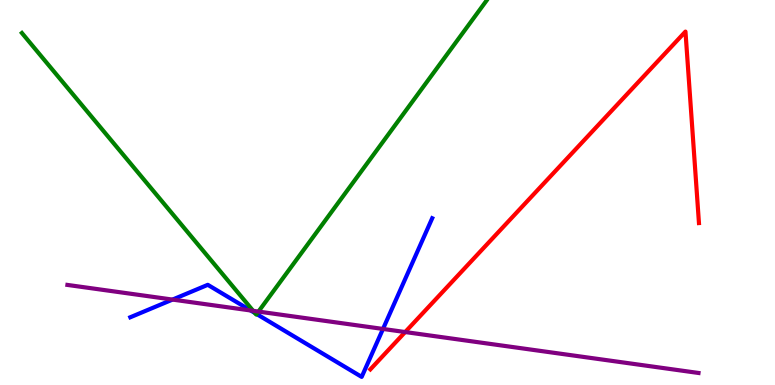[{'lines': ['blue', 'red'], 'intersections': []}, {'lines': ['green', 'red'], 'intersections': []}, {'lines': ['purple', 'red'], 'intersections': [{'x': 5.23, 'y': 1.38}]}, {'lines': ['blue', 'green'], 'intersections': [{'x': 3.29, 'y': 1.87}, {'x': 3.31, 'y': 1.84}]}, {'lines': ['blue', 'purple'], 'intersections': [{'x': 2.23, 'y': 2.22}, {'x': 3.23, 'y': 1.94}, {'x': 4.94, 'y': 1.46}]}, {'lines': ['green', 'purple'], 'intersections': [{'x': 3.27, 'y': 1.93}, {'x': 3.33, 'y': 1.91}]}]